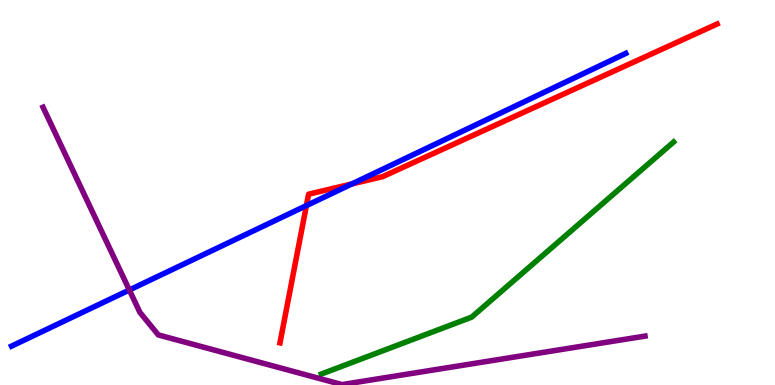[{'lines': ['blue', 'red'], 'intersections': [{'x': 3.95, 'y': 4.66}, {'x': 4.54, 'y': 5.22}]}, {'lines': ['green', 'red'], 'intersections': []}, {'lines': ['purple', 'red'], 'intersections': []}, {'lines': ['blue', 'green'], 'intersections': []}, {'lines': ['blue', 'purple'], 'intersections': [{'x': 1.67, 'y': 2.47}]}, {'lines': ['green', 'purple'], 'intersections': []}]